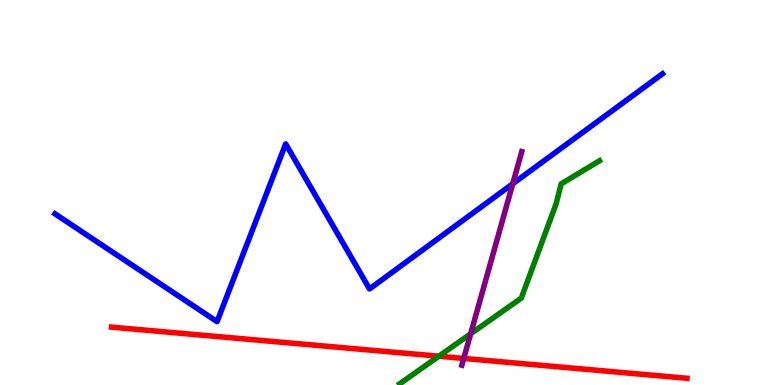[{'lines': ['blue', 'red'], 'intersections': []}, {'lines': ['green', 'red'], 'intersections': [{'x': 5.66, 'y': 0.748}]}, {'lines': ['purple', 'red'], 'intersections': [{'x': 5.98, 'y': 0.69}]}, {'lines': ['blue', 'green'], 'intersections': []}, {'lines': ['blue', 'purple'], 'intersections': [{'x': 6.62, 'y': 5.23}]}, {'lines': ['green', 'purple'], 'intersections': [{'x': 6.07, 'y': 1.33}]}]